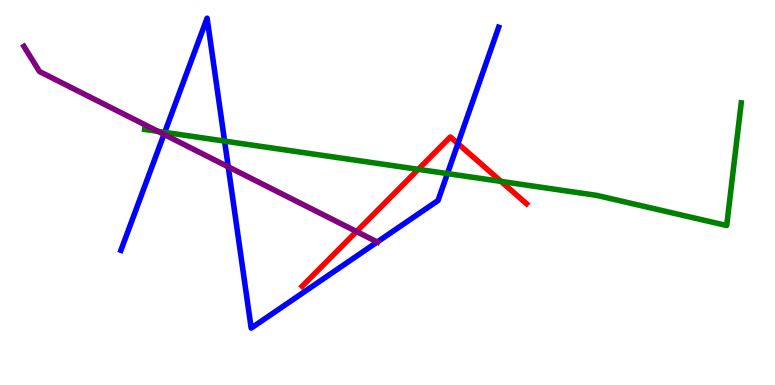[{'lines': ['blue', 'red'], 'intersections': [{'x': 5.91, 'y': 6.27}]}, {'lines': ['green', 'red'], 'intersections': [{'x': 5.4, 'y': 5.6}, {'x': 6.47, 'y': 5.29}]}, {'lines': ['purple', 'red'], 'intersections': [{'x': 4.6, 'y': 3.99}]}, {'lines': ['blue', 'green'], 'intersections': [{'x': 2.13, 'y': 6.56}, {'x': 2.9, 'y': 6.34}, {'x': 5.77, 'y': 5.49}]}, {'lines': ['blue', 'purple'], 'intersections': [{'x': 2.12, 'y': 6.51}, {'x': 2.95, 'y': 5.67}, {'x': 4.87, 'y': 3.71}]}, {'lines': ['green', 'purple'], 'intersections': [{'x': 2.04, 'y': 6.59}]}]